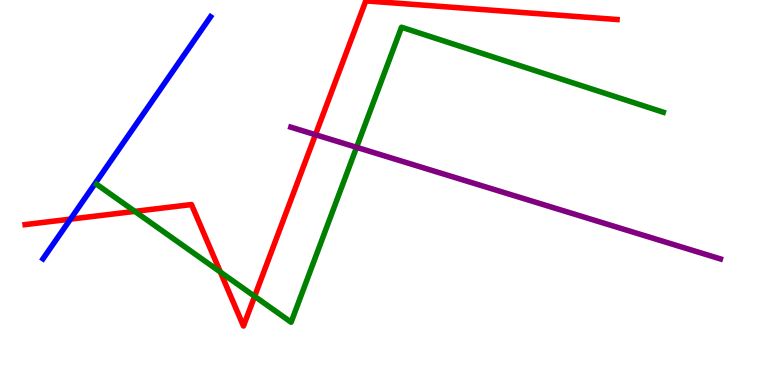[{'lines': ['blue', 'red'], 'intersections': [{'x': 0.909, 'y': 4.31}]}, {'lines': ['green', 'red'], 'intersections': [{'x': 1.74, 'y': 4.51}, {'x': 2.84, 'y': 2.93}, {'x': 3.29, 'y': 2.3}]}, {'lines': ['purple', 'red'], 'intersections': [{'x': 4.07, 'y': 6.5}]}, {'lines': ['blue', 'green'], 'intersections': []}, {'lines': ['blue', 'purple'], 'intersections': []}, {'lines': ['green', 'purple'], 'intersections': [{'x': 4.6, 'y': 6.17}]}]